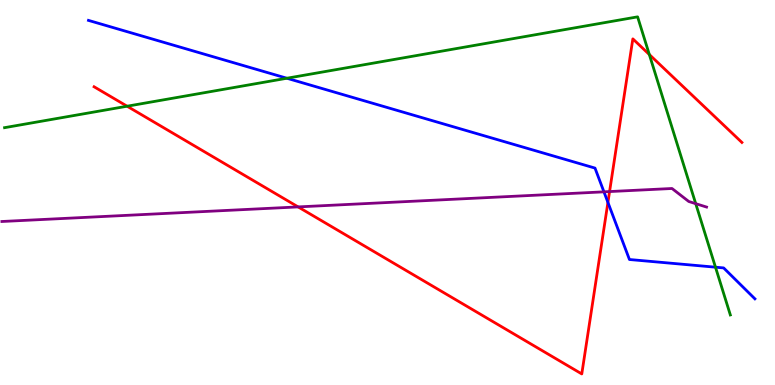[{'lines': ['blue', 'red'], 'intersections': [{'x': 7.84, 'y': 4.74}]}, {'lines': ['green', 'red'], 'intersections': [{'x': 1.64, 'y': 7.24}, {'x': 8.38, 'y': 8.58}]}, {'lines': ['purple', 'red'], 'intersections': [{'x': 3.85, 'y': 4.63}, {'x': 7.87, 'y': 5.02}]}, {'lines': ['blue', 'green'], 'intersections': [{'x': 3.7, 'y': 7.97}, {'x': 9.23, 'y': 3.06}]}, {'lines': ['blue', 'purple'], 'intersections': [{'x': 7.79, 'y': 5.02}]}, {'lines': ['green', 'purple'], 'intersections': [{'x': 8.98, 'y': 4.71}]}]